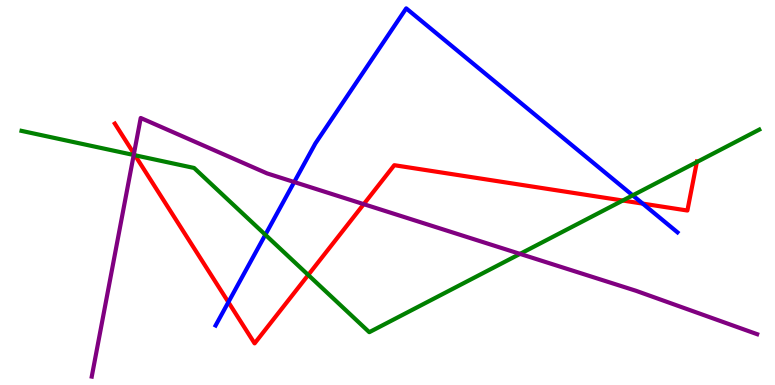[{'lines': ['blue', 'red'], 'intersections': [{'x': 2.95, 'y': 2.15}, {'x': 8.29, 'y': 4.71}]}, {'lines': ['green', 'red'], 'intersections': [{'x': 1.74, 'y': 5.97}, {'x': 3.98, 'y': 2.86}, {'x': 8.04, 'y': 4.79}, {'x': 8.99, 'y': 5.79}]}, {'lines': ['purple', 'red'], 'intersections': [{'x': 1.73, 'y': 6.01}, {'x': 4.69, 'y': 4.7}]}, {'lines': ['blue', 'green'], 'intersections': [{'x': 3.42, 'y': 3.9}, {'x': 8.16, 'y': 4.93}]}, {'lines': ['blue', 'purple'], 'intersections': [{'x': 3.8, 'y': 5.27}]}, {'lines': ['green', 'purple'], 'intersections': [{'x': 1.73, 'y': 5.97}, {'x': 6.71, 'y': 3.41}]}]